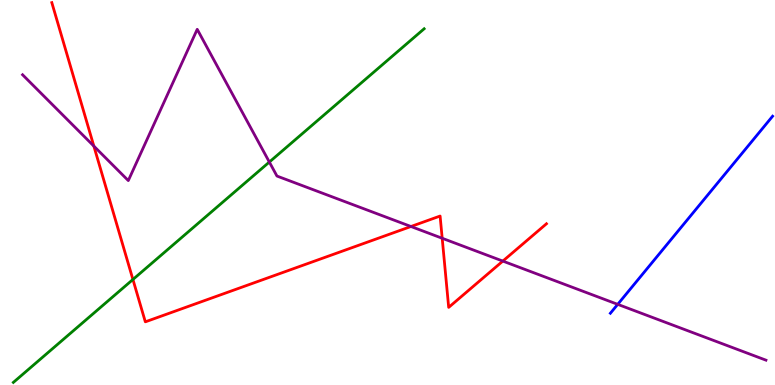[{'lines': ['blue', 'red'], 'intersections': []}, {'lines': ['green', 'red'], 'intersections': [{'x': 1.72, 'y': 2.74}]}, {'lines': ['purple', 'red'], 'intersections': [{'x': 1.21, 'y': 6.21}, {'x': 5.3, 'y': 4.12}, {'x': 5.71, 'y': 3.81}, {'x': 6.49, 'y': 3.22}]}, {'lines': ['blue', 'green'], 'intersections': []}, {'lines': ['blue', 'purple'], 'intersections': [{'x': 7.97, 'y': 2.09}]}, {'lines': ['green', 'purple'], 'intersections': [{'x': 3.48, 'y': 5.79}]}]